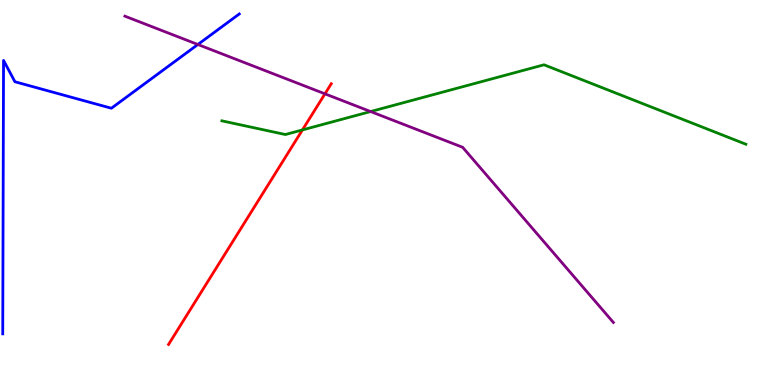[{'lines': ['blue', 'red'], 'intersections': []}, {'lines': ['green', 'red'], 'intersections': [{'x': 3.9, 'y': 6.63}]}, {'lines': ['purple', 'red'], 'intersections': [{'x': 4.19, 'y': 7.56}]}, {'lines': ['blue', 'green'], 'intersections': []}, {'lines': ['blue', 'purple'], 'intersections': [{'x': 2.55, 'y': 8.84}]}, {'lines': ['green', 'purple'], 'intersections': [{'x': 4.78, 'y': 7.1}]}]